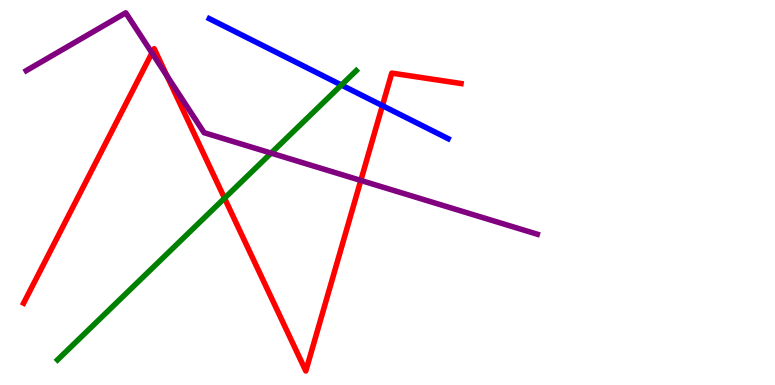[{'lines': ['blue', 'red'], 'intersections': [{'x': 4.93, 'y': 7.26}]}, {'lines': ['green', 'red'], 'intersections': [{'x': 2.9, 'y': 4.85}]}, {'lines': ['purple', 'red'], 'intersections': [{'x': 1.96, 'y': 8.62}, {'x': 2.15, 'y': 8.03}, {'x': 4.66, 'y': 5.31}]}, {'lines': ['blue', 'green'], 'intersections': [{'x': 4.41, 'y': 7.79}]}, {'lines': ['blue', 'purple'], 'intersections': []}, {'lines': ['green', 'purple'], 'intersections': [{'x': 3.5, 'y': 6.02}]}]